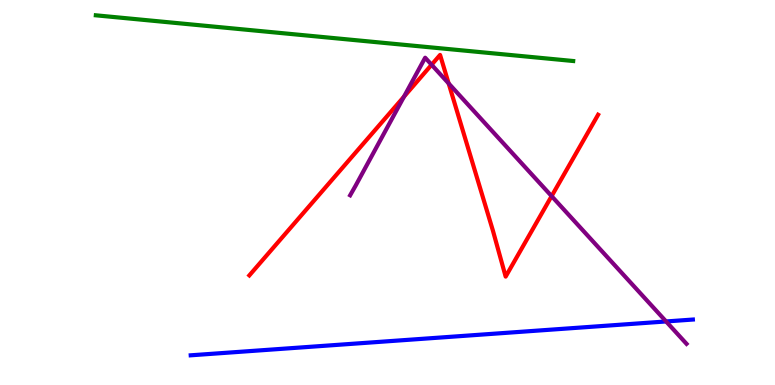[{'lines': ['blue', 'red'], 'intersections': []}, {'lines': ['green', 'red'], 'intersections': []}, {'lines': ['purple', 'red'], 'intersections': [{'x': 5.21, 'y': 7.49}, {'x': 5.57, 'y': 8.32}, {'x': 5.79, 'y': 7.83}, {'x': 7.12, 'y': 4.91}]}, {'lines': ['blue', 'green'], 'intersections': []}, {'lines': ['blue', 'purple'], 'intersections': [{'x': 8.59, 'y': 1.65}]}, {'lines': ['green', 'purple'], 'intersections': []}]